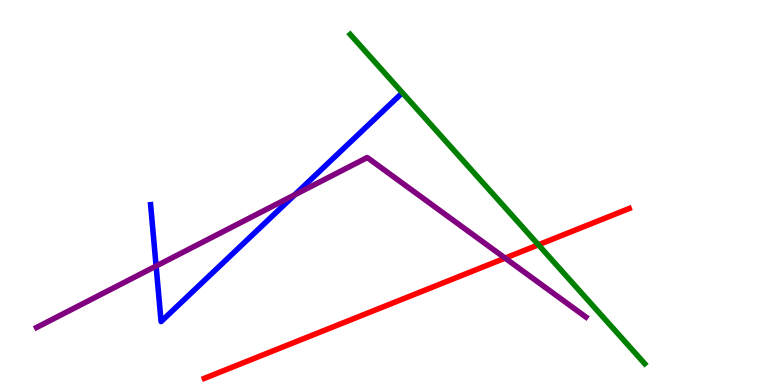[{'lines': ['blue', 'red'], 'intersections': []}, {'lines': ['green', 'red'], 'intersections': [{'x': 6.95, 'y': 3.64}]}, {'lines': ['purple', 'red'], 'intersections': [{'x': 6.52, 'y': 3.3}]}, {'lines': ['blue', 'green'], 'intersections': []}, {'lines': ['blue', 'purple'], 'intersections': [{'x': 2.01, 'y': 3.09}, {'x': 3.8, 'y': 4.94}]}, {'lines': ['green', 'purple'], 'intersections': []}]